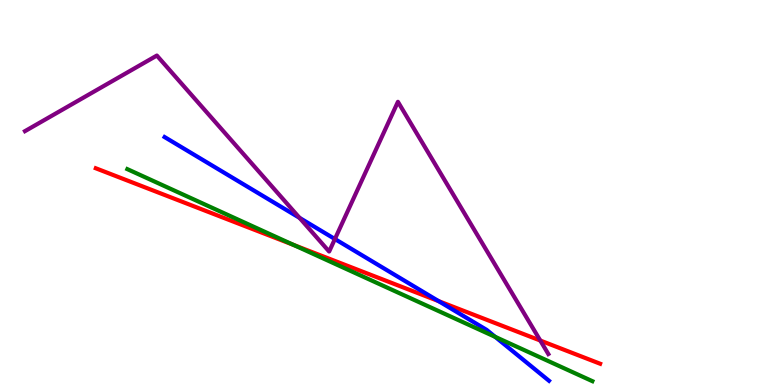[{'lines': ['blue', 'red'], 'intersections': [{'x': 5.66, 'y': 2.18}]}, {'lines': ['green', 'red'], 'intersections': [{'x': 3.79, 'y': 3.64}]}, {'lines': ['purple', 'red'], 'intersections': [{'x': 6.97, 'y': 1.15}]}, {'lines': ['blue', 'green'], 'intersections': [{'x': 6.39, 'y': 1.25}]}, {'lines': ['blue', 'purple'], 'intersections': [{'x': 3.86, 'y': 4.34}, {'x': 4.32, 'y': 3.79}]}, {'lines': ['green', 'purple'], 'intersections': []}]